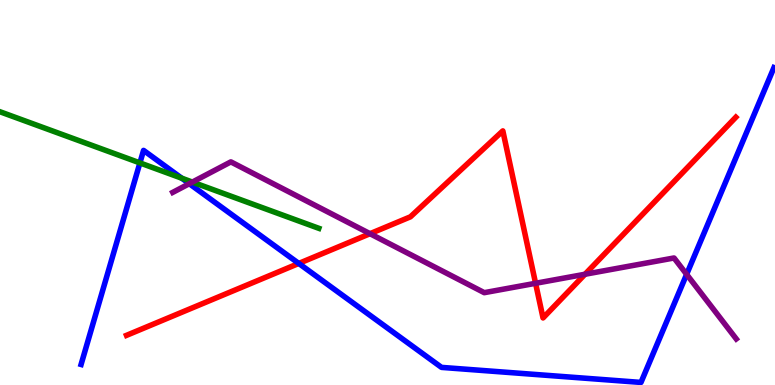[{'lines': ['blue', 'red'], 'intersections': [{'x': 3.86, 'y': 3.16}]}, {'lines': ['green', 'red'], 'intersections': []}, {'lines': ['purple', 'red'], 'intersections': [{'x': 4.77, 'y': 3.93}, {'x': 6.91, 'y': 2.64}, {'x': 7.55, 'y': 2.88}]}, {'lines': ['blue', 'green'], 'intersections': [{'x': 1.81, 'y': 5.77}, {'x': 2.35, 'y': 5.37}]}, {'lines': ['blue', 'purple'], 'intersections': [{'x': 2.44, 'y': 5.23}, {'x': 8.86, 'y': 2.87}]}, {'lines': ['green', 'purple'], 'intersections': [{'x': 2.48, 'y': 5.27}]}]